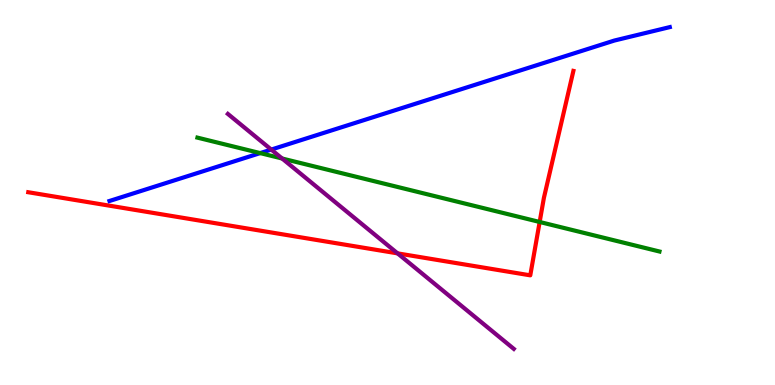[{'lines': ['blue', 'red'], 'intersections': []}, {'lines': ['green', 'red'], 'intersections': [{'x': 6.96, 'y': 4.23}]}, {'lines': ['purple', 'red'], 'intersections': [{'x': 5.13, 'y': 3.42}]}, {'lines': ['blue', 'green'], 'intersections': [{'x': 3.36, 'y': 6.02}]}, {'lines': ['blue', 'purple'], 'intersections': [{'x': 3.5, 'y': 6.11}]}, {'lines': ['green', 'purple'], 'intersections': [{'x': 3.64, 'y': 5.88}]}]